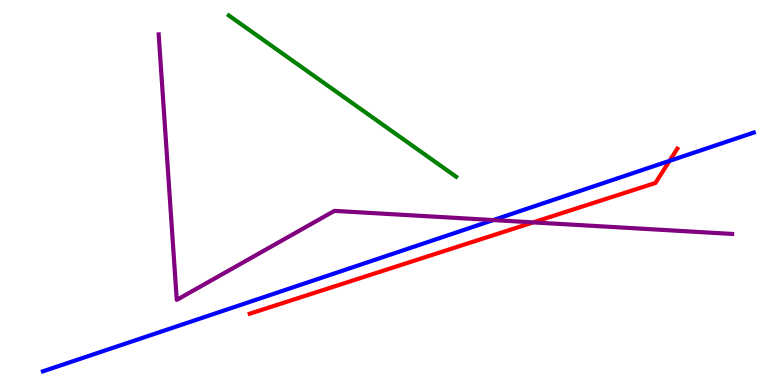[{'lines': ['blue', 'red'], 'intersections': [{'x': 8.64, 'y': 5.82}]}, {'lines': ['green', 'red'], 'intersections': []}, {'lines': ['purple', 'red'], 'intersections': [{'x': 6.88, 'y': 4.22}]}, {'lines': ['blue', 'green'], 'intersections': []}, {'lines': ['blue', 'purple'], 'intersections': [{'x': 6.36, 'y': 4.28}]}, {'lines': ['green', 'purple'], 'intersections': []}]